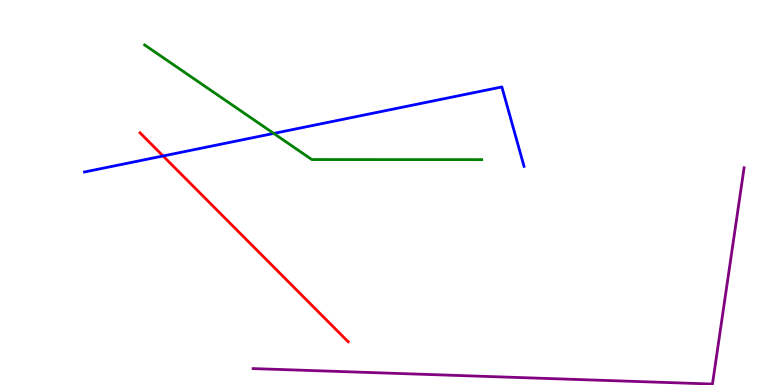[{'lines': ['blue', 'red'], 'intersections': [{'x': 2.1, 'y': 5.95}]}, {'lines': ['green', 'red'], 'intersections': []}, {'lines': ['purple', 'red'], 'intersections': []}, {'lines': ['blue', 'green'], 'intersections': [{'x': 3.53, 'y': 6.53}]}, {'lines': ['blue', 'purple'], 'intersections': []}, {'lines': ['green', 'purple'], 'intersections': []}]